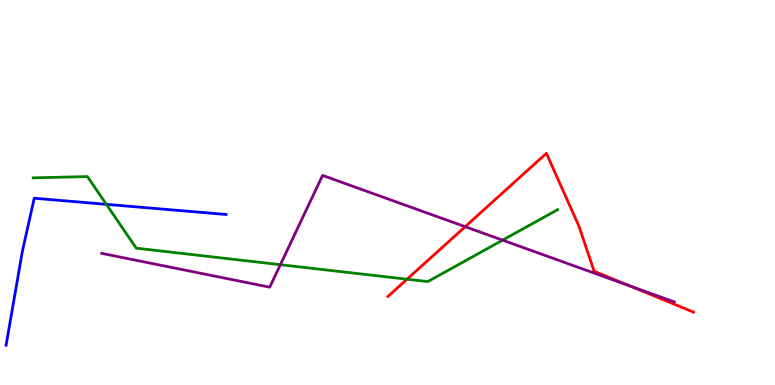[{'lines': ['blue', 'red'], 'intersections': []}, {'lines': ['green', 'red'], 'intersections': [{'x': 5.25, 'y': 2.75}]}, {'lines': ['purple', 'red'], 'intersections': [{'x': 6.0, 'y': 4.11}, {'x': 8.11, 'y': 2.58}]}, {'lines': ['blue', 'green'], 'intersections': [{'x': 1.37, 'y': 4.69}]}, {'lines': ['blue', 'purple'], 'intersections': []}, {'lines': ['green', 'purple'], 'intersections': [{'x': 3.62, 'y': 3.12}, {'x': 6.49, 'y': 3.76}]}]